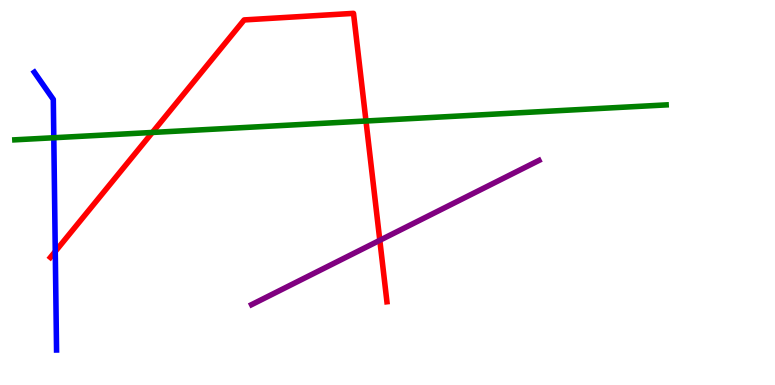[{'lines': ['blue', 'red'], 'intersections': [{'x': 0.713, 'y': 3.47}]}, {'lines': ['green', 'red'], 'intersections': [{'x': 1.97, 'y': 6.56}, {'x': 4.72, 'y': 6.86}]}, {'lines': ['purple', 'red'], 'intersections': [{'x': 4.9, 'y': 3.76}]}, {'lines': ['blue', 'green'], 'intersections': [{'x': 0.694, 'y': 6.42}]}, {'lines': ['blue', 'purple'], 'intersections': []}, {'lines': ['green', 'purple'], 'intersections': []}]